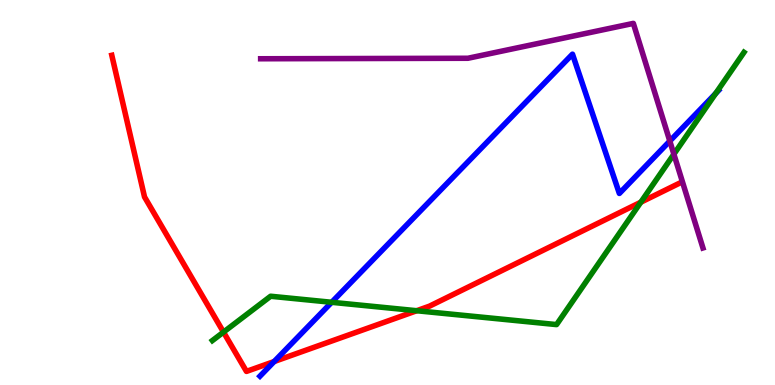[{'lines': ['blue', 'red'], 'intersections': [{'x': 3.54, 'y': 0.61}]}, {'lines': ['green', 'red'], 'intersections': [{'x': 2.88, 'y': 1.37}, {'x': 5.38, 'y': 1.93}, {'x': 8.27, 'y': 4.75}]}, {'lines': ['purple', 'red'], 'intersections': []}, {'lines': ['blue', 'green'], 'intersections': [{'x': 4.28, 'y': 2.15}, {'x': 9.24, 'y': 7.57}]}, {'lines': ['blue', 'purple'], 'intersections': [{'x': 8.64, 'y': 6.34}]}, {'lines': ['green', 'purple'], 'intersections': [{'x': 8.7, 'y': 6.0}]}]